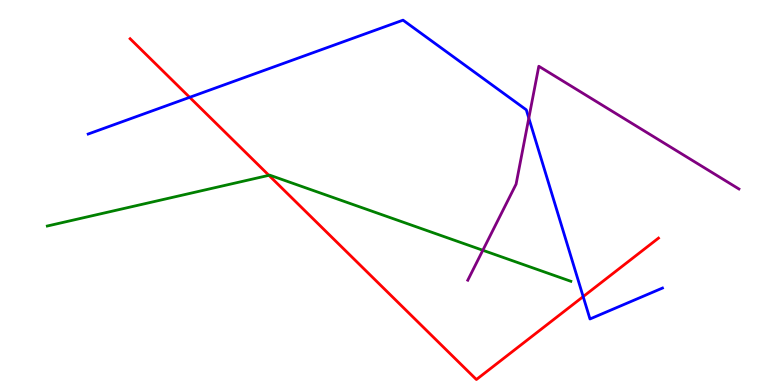[{'lines': ['blue', 'red'], 'intersections': [{'x': 2.45, 'y': 7.47}, {'x': 7.52, 'y': 2.3}]}, {'lines': ['green', 'red'], 'intersections': [{'x': 3.47, 'y': 5.45}]}, {'lines': ['purple', 'red'], 'intersections': []}, {'lines': ['blue', 'green'], 'intersections': []}, {'lines': ['blue', 'purple'], 'intersections': [{'x': 6.82, 'y': 6.93}]}, {'lines': ['green', 'purple'], 'intersections': [{'x': 6.23, 'y': 3.5}]}]